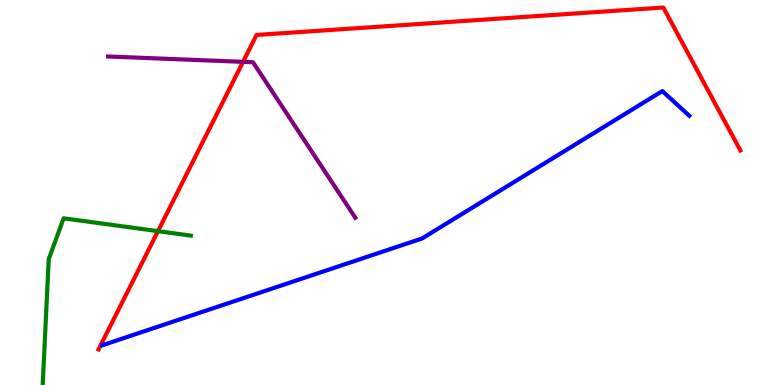[{'lines': ['blue', 'red'], 'intersections': []}, {'lines': ['green', 'red'], 'intersections': [{'x': 2.04, 'y': 4.0}]}, {'lines': ['purple', 'red'], 'intersections': [{'x': 3.14, 'y': 8.39}]}, {'lines': ['blue', 'green'], 'intersections': []}, {'lines': ['blue', 'purple'], 'intersections': []}, {'lines': ['green', 'purple'], 'intersections': []}]